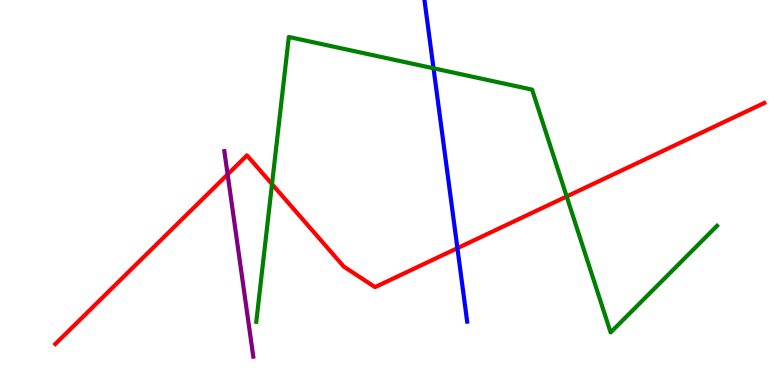[{'lines': ['blue', 'red'], 'intersections': [{'x': 5.9, 'y': 3.55}]}, {'lines': ['green', 'red'], 'intersections': [{'x': 3.51, 'y': 5.22}, {'x': 7.31, 'y': 4.9}]}, {'lines': ['purple', 'red'], 'intersections': [{'x': 2.94, 'y': 5.47}]}, {'lines': ['blue', 'green'], 'intersections': [{'x': 5.59, 'y': 8.23}]}, {'lines': ['blue', 'purple'], 'intersections': []}, {'lines': ['green', 'purple'], 'intersections': []}]